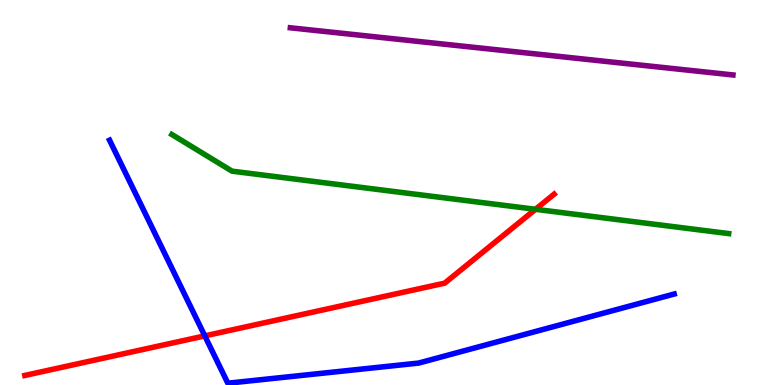[{'lines': ['blue', 'red'], 'intersections': [{'x': 2.64, 'y': 1.28}]}, {'lines': ['green', 'red'], 'intersections': [{'x': 6.91, 'y': 4.56}]}, {'lines': ['purple', 'red'], 'intersections': []}, {'lines': ['blue', 'green'], 'intersections': []}, {'lines': ['blue', 'purple'], 'intersections': []}, {'lines': ['green', 'purple'], 'intersections': []}]